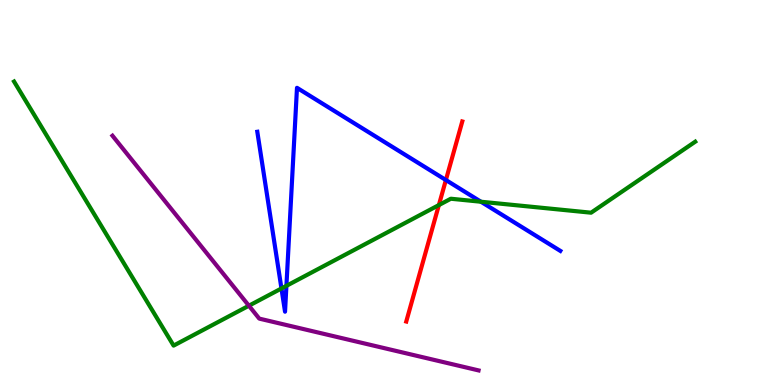[{'lines': ['blue', 'red'], 'intersections': [{'x': 5.75, 'y': 5.32}]}, {'lines': ['green', 'red'], 'intersections': [{'x': 5.66, 'y': 4.67}]}, {'lines': ['purple', 'red'], 'intersections': []}, {'lines': ['blue', 'green'], 'intersections': [{'x': 3.63, 'y': 2.51}, {'x': 3.7, 'y': 2.58}, {'x': 6.21, 'y': 4.76}]}, {'lines': ['blue', 'purple'], 'intersections': []}, {'lines': ['green', 'purple'], 'intersections': [{'x': 3.21, 'y': 2.06}]}]